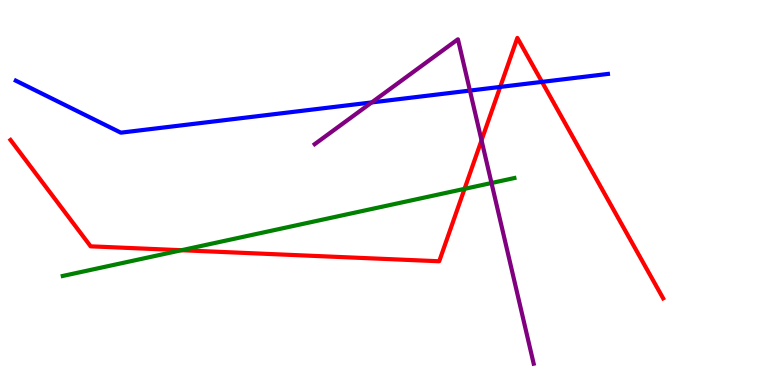[{'lines': ['blue', 'red'], 'intersections': [{'x': 6.45, 'y': 7.74}, {'x': 6.99, 'y': 7.87}]}, {'lines': ['green', 'red'], 'intersections': [{'x': 2.34, 'y': 3.5}, {'x': 5.99, 'y': 5.09}]}, {'lines': ['purple', 'red'], 'intersections': [{'x': 6.21, 'y': 6.36}]}, {'lines': ['blue', 'green'], 'intersections': []}, {'lines': ['blue', 'purple'], 'intersections': [{'x': 4.8, 'y': 7.34}, {'x': 6.06, 'y': 7.65}]}, {'lines': ['green', 'purple'], 'intersections': [{'x': 6.34, 'y': 5.25}]}]